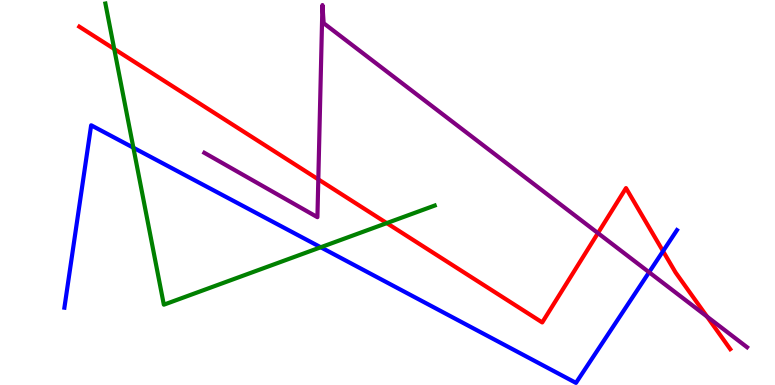[{'lines': ['blue', 'red'], 'intersections': [{'x': 8.56, 'y': 3.48}]}, {'lines': ['green', 'red'], 'intersections': [{'x': 1.47, 'y': 8.73}, {'x': 4.99, 'y': 4.21}]}, {'lines': ['purple', 'red'], 'intersections': [{'x': 4.11, 'y': 5.34}, {'x': 7.72, 'y': 3.95}, {'x': 9.12, 'y': 1.78}]}, {'lines': ['blue', 'green'], 'intersections': [{'x': 1.72, 'y': 6.16}, {'x': 4.14, 'y': 3.58}]}, {'lines': ['blue', 'purple'], 'intersections': [{'x': 8.38, 'y': 2.93}]}, {'lines': ['green', 'purple'], 'intersections': []}]